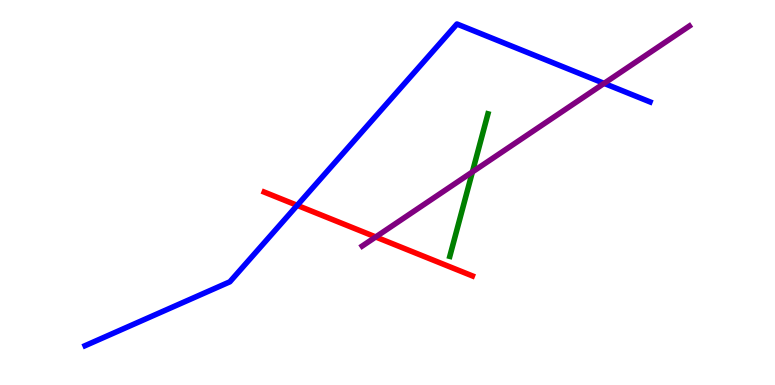[{'lines': ['blue', 'red'], 'intersections': [{'x': 3.83, 'y': 4.67}]}, {'lines': ['green', 'red'], 'intersections': []}, {'lines': ['purple', 'red'], 'intersections': [{'x': 4.85, 'y': 3.85}]}, {'lines': ['blue', 'green'], 'intersections': []}, {'lines': ['blue', 'purple'], 'intersections': [{'x': 7.79, 'y': 7.83}]}, {'lines': ['green', 'purple'], 'intersections': [{'x': 6.1, 'y': 5.53}]}]